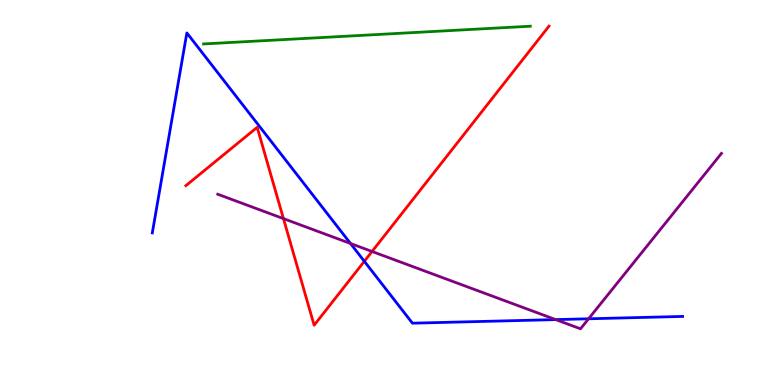[{'lines': ['blue', 'red'], 'intersections': [{'x': 4.7, 'y': 3.21}]}, {'lines': ['green', 'red'], 'intersections': []}, {'lines': ['purple', 'red'], 'intersections': [{'x': 3.66, 'y': 4.32}, {'x': 4.8, 'y': 3.47}]}, {'lines': ['blue', 'green'], 'intersections': []}, {'lines': ['blue', 'purple'], 'intersections': [{'x': 4.52, 'y': 3.68}, {'x': 7.17, 'y': 1.7}, {'x': 7.59, 'y': 1.72}]}, {'lines': ['green', 'purple'], 'intersections': []}]